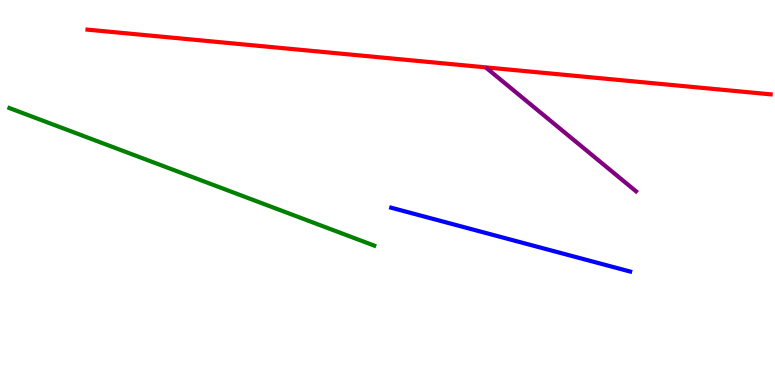[{'lines': ['blue', 'red'], 'intersections': []}, {'lines': ['green', 'red'], 'intersections': []}, {'lines': ['purple', 'red'], 'intersections': []}, {'lines': ['blue', 'green'], 'intersections': []}, {'lines': ['blue', 'purple'], 'intersections': []}, {'lines': ['green', 'purple'], 'intersections': []}]